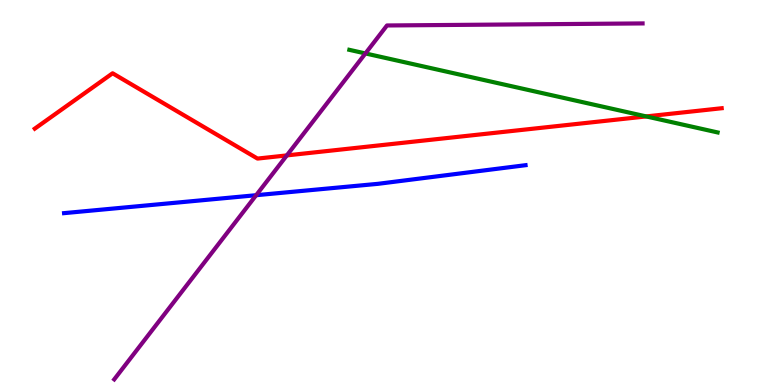[{'lines': ['blue', 'red'], 'intersections': []}, {'lines': ['green', 'red'], 'intersections': [{'x': 8.34, 'y': 6.98}]}, {'lines': ['purple', 'red'], 'intersections': [{'x': 3.7, 'y': 5.96}]}, {'lines': ['blue', 'green'], 'intersections': []}, {'lines': ['blue', 'purple'], 'intersections': [{'x': 3.31, 'y': 4.93}]}, {'lines': ['green', 'purple'], 'intersections': [{'x': 4.72, 'y': 8.61}]}]